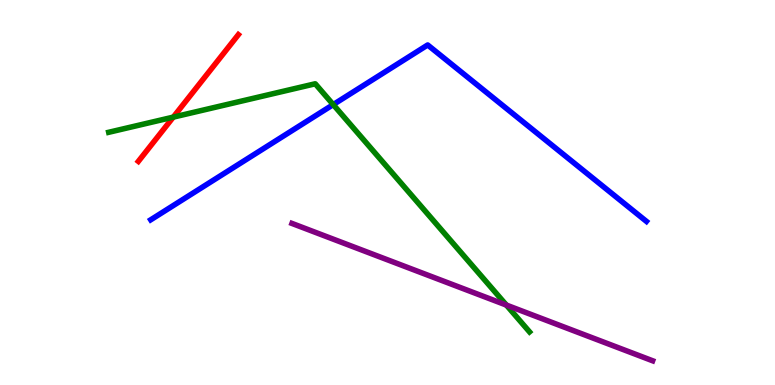[{'lines': ['blue', 'red'], 'intersections': []}, {'lines': ['green', 'red'], 'intersections': [{'x': 2.24, 'y': 6.96}]}, {'lines': ['purple', 'red'], 'intersections': []}, {'lines': ['blue', 'green'], 'intersections': [{'x': 4.3, 'y': 7.28}]}, {'lines': ['blue', 'purple'], 'intersections': []}, {'lines': ['green', 'purple'], 'intersections': [{'x': 6.53, 'y': 2.08}]}]